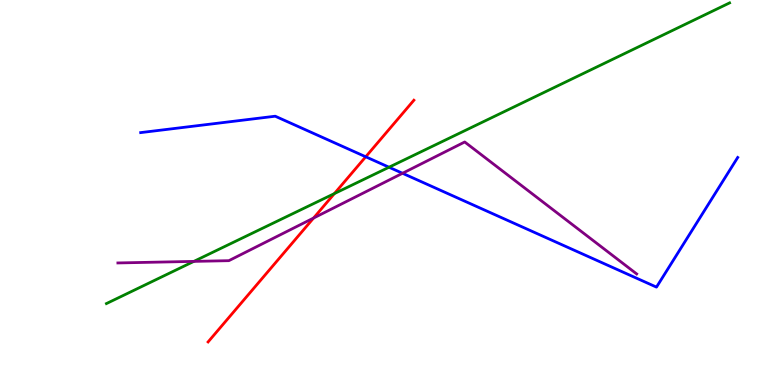[{'lines': ['blue', 'red'], 'intersections': [{'x': 4.72, 'y': 5.93}]}, {'lines': ['green', 'red'], 'intersections': [{'x': 4.31, 'y': 4.97}]}, {'lines': ['purple', 'red'], 'intersections': [{'x': 4.05, 'y': 4.34}]}, {'lines': ['blue', 'green'], 'intersections': [{'x': 5.02, 'y': 5.66}]}, {'lines': ['blue', 'purple'], 'intersections': [{'x': 5.19, 'y': 5.5}]}, {'lines': ['green', 'purple'], 'intersections': [{'x': 2.5, 'y': 3.21}]}]